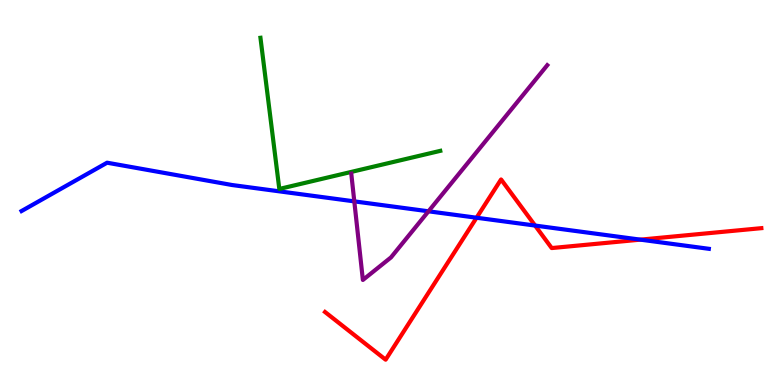[{'lines': ['blue', 'red'], 'intersections': [{'x': 6.15, 'y': 4.34}, {'x': 6.9, 'y': 4.14}, {'x': 8.26, 'y': 3.78}]}, {'lines': ['green', 'red'], 'intersections': []}, {'lines': ['purple', 'red'], 'intersections': []}, {'lines': ['blue', 'green'], 'intersections': []}, {'lines': ['blue', 'purple'], 'intersections': [{'x': 4.57, 'y': 4.77}, {'x': 5.53, 'y': 4.51}]}, {'lines': ['green', 'purple'], 'intersections': []}]